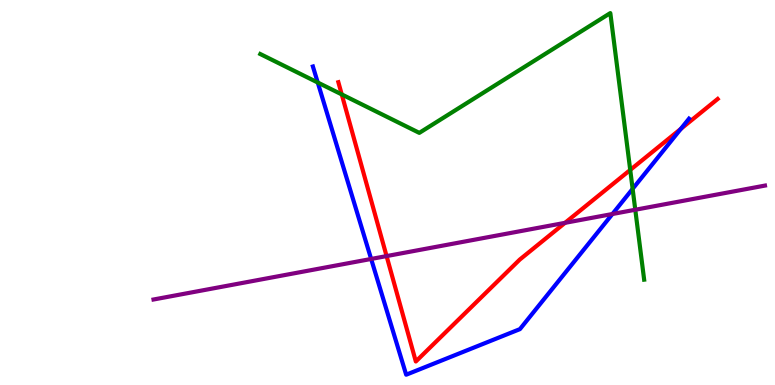[{'lines': ['blue', 'red'], 'intersections': [{'x': 8.78, 'y': 6.65}]}, {'lines': ['green', 'red'], 'intersections': [{'x': 4.41, 'y': 7.55}, {'x': 8.13, 'y': 5.59}]}, {'lines': ['purple', 'red'], 'intersections': [{'x': 4.99, 'y': 3.35}, {'x': 7.29, 'y': 4.21}]}, {'lines': ['blue', 'green'], 'intersections': [{'x': 4.1, 'y': 7.86}, {'x': 8.16, 'y': 5.09}]}, {'lines': ['blue', 'purple'], 'intersections': [{'x': 4.79, 'y': 3.27}, {'x': 7.9, 'y': 4.44}]}, {'lines': ['green', 'purple'], 'intersections': [{'x': 8.2, 'y': 4.55}]}]